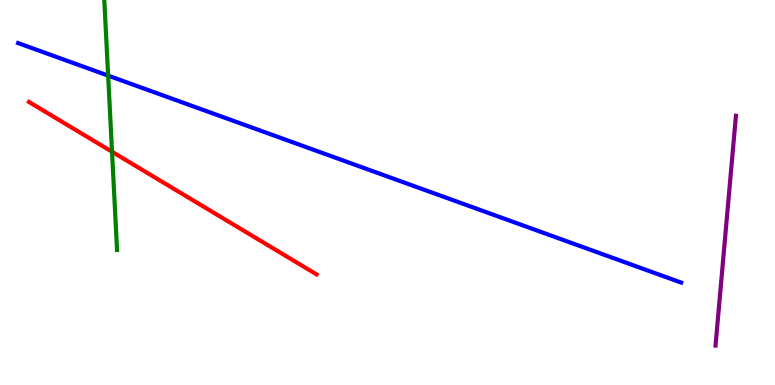[{'lines': ['blue', 'red'], 'intersections': []}, {'lines': ['green', 'red'], 'intersections': [{'x': 1.45, 'y': 6.06}]}, {'lines': ['purple', 'red'], 'intersections': []}, {'lines': ['blue', 'green'], 'intersections': [{'x': 1.4, 'y': 8.04}]}, {'lines': ['blue', 'purple'], 'intersections': []}, {'lines': ['green', 'purple'], 'intersections': []}]